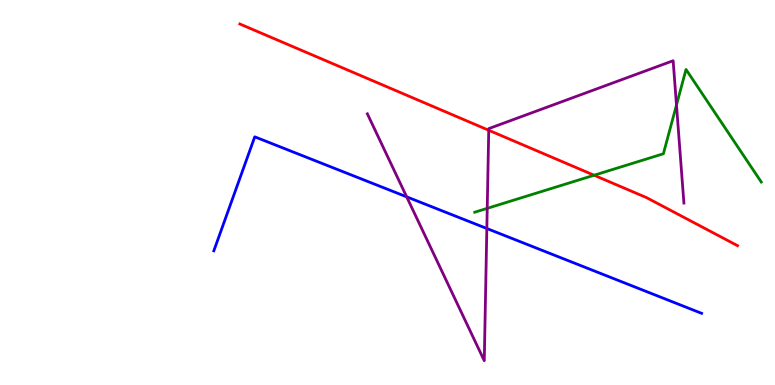[{'lines': ['blue', 'red'], 'intersections': []}, {'lines': ['green', 'red'], 'intersections': [{'x': 7.67, 'y': 5.45}]}, {'lines': ['purple', 'red'], 'intersections': [{'x': 6.31, 'y': 6.62}]}, {'lines': ['blue', 'green'], 'intersections': []}, {'lines': ['blue', 'purple'], 'intersections': [{'x': 5.25, 'y': 4.89}, {'x': 6.28, 'y': 4.06}]}, {'lines': ['green', 'purple'], 'intersections': [{'x': 6.29, 'y': 4.59}, {'x': 8.73, 'y': 7.27}]}]